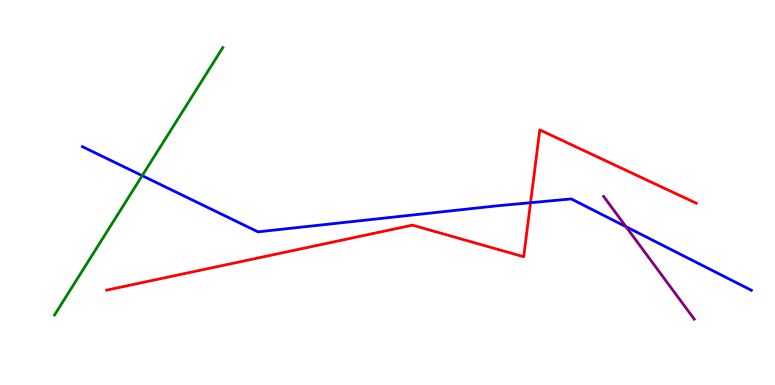[{'lines': ['blue', 'red'], 'intersections': [{'x': 6.85, 'y': 4.73}]}, {'lines': ['green', 'red'], 'intersections': []}, {'lines': ['purple', 'red'], 'intersections': []}, {'lines': ['blue', 'green'], 'intersections': [{'x': 1.83, 'y': 5.44}]}, {'lines': ['blue', 'purple'], 'intersections': [{'x': 8.08, 'y': 4.11}]}, {'lines': ['green', 'purple'], 'intersections': []}]